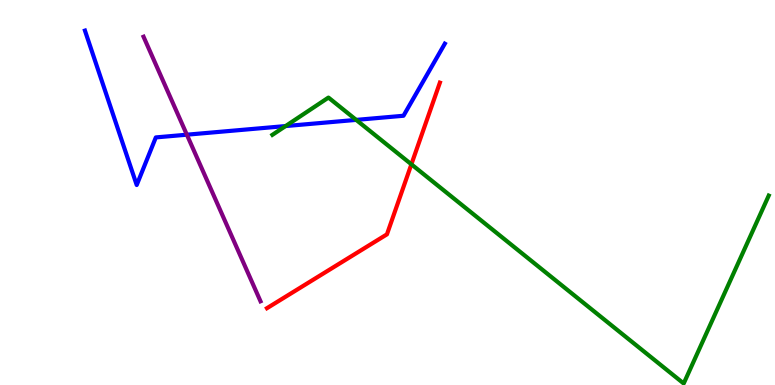[{'lines': ['blue', 'red'], 'intersections': []}, {'lines': ['green', 'red'], 'intersections': [{'x': 5.31, 'y': 5.73}]}, {'lines': ['purple', 'red'], 'intersections': []}, {'lines': ['blue', 'green'], 'intersections': [{'x': 3.69, 'y': 6.73}, {'x': 4.6, 'y': 6.89}]}, {'lines': ['blue', 'purple'], 'intersections': [{'x': 2.41, 'y': 6.5}]}, {'lines': ['green', 'purple'], 'intersections': []}]